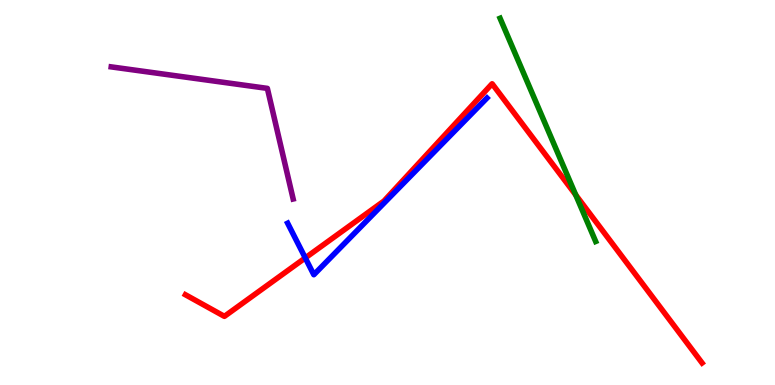[{'lines': ['blue', 'red'], 'intersections': [{'x': 3.94, 'y': 3.3}]}, {'lines': ['green', 'red'], 'intersections': [{'x': 7.43, 'y': 4.94}]}, {'lines': ['purple', 'red'], 'intersections': []}, {'lines': ['blue', 'green'], 'intersections': []}, {'lines': ['blue', 'purple'], 'intersections': []}, {'lines': ['green', 'purple'], 'intersections': []}]